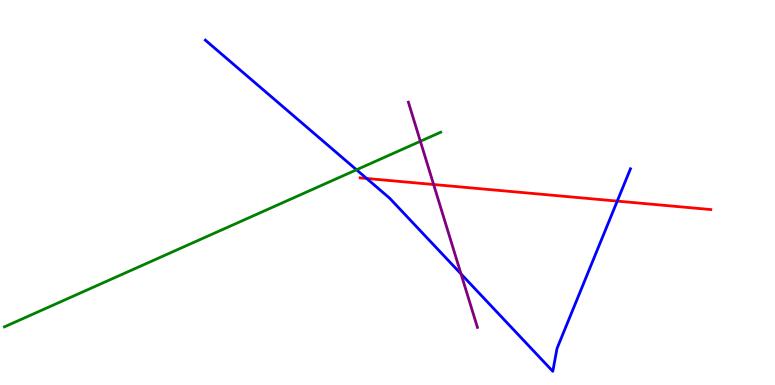[{'lines': ['blue', 'red'], 'intersections': [{'x': 4.73, 'y': 5.36}, {'x': 7.96, 'y': 4.78}]}, {'lines': ['green', 'red'], 'intersections': []}, {'lines': ['purple', 'red'], 'intersections': [{'x': 5.6, 'y': 5.21}]}, {'lines': ['blue', 'green'], 'intersections': [{'x': 4.6, 'y': 5.59}]}, {'lines': ['blue', 'purple'], 'intersections': [{'x': 5.95, 'y': 2.88}]}, {'lines': ['green', 'purple'], 'intersections': [{'x': 5.42, 'y': 6.33}]}]